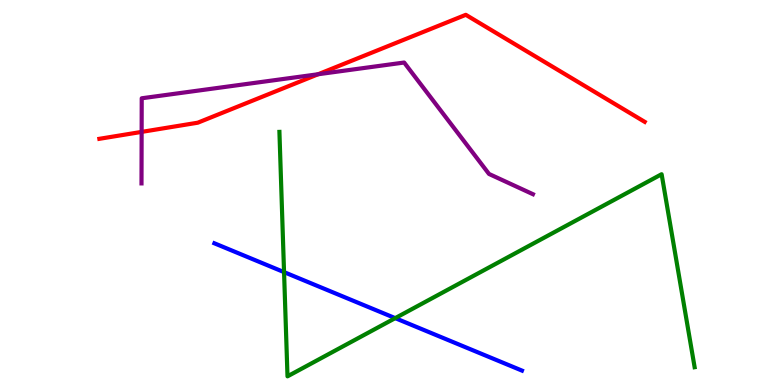[{'lines': ['blue', 'red'], 'intersections': []}, {'lines': ['green', 'red'], 'intersections': []}, {'lines': ['purple', 'red'], 'intersections': [{'x': 1.83, 'y': 6.57}, {'x': 4.11, 'y': 8.07}]}, {'lines': ['blue', 'green'], 'intersections': [{'x': 3.67, 'y': 2.93}, {'x': 5.1, 'y': 1.74}]}, {'lines': ['blue', 'purple'], 'intersections': []}, {'lines': ['green', 'purple'], 'intersections': []}]